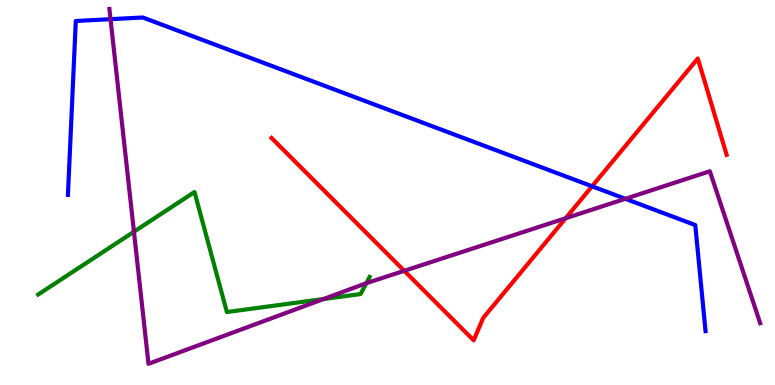[{'lines': ['blue', 'red'], 'intersections': [{'x': 7.64, 'y': 5.16}]}, {'lines': ['green', 'red'], 'intersections': []}, {'lines': ['purple', 'red'], 'intersections': [{'x': 5.22, 'y': 2.97}, {'x': 7.3, 'y': 4.33}]}, {'lines': ['blue', 'green'], 'intersections': []}, {'lines': ['blue', 'purple'], 'intersections': [{'x': 1.43, 'y': 9.5}, {'x': 8.07, 'y': 4.84}]}, {'lines': ['green', 'purple'], 'intersections': [{'x': 1.73, 'y': 3.98}, {'x': 4.17, 'y': 2.23}, {'x': 4.73, 'y': 2.64}]}]